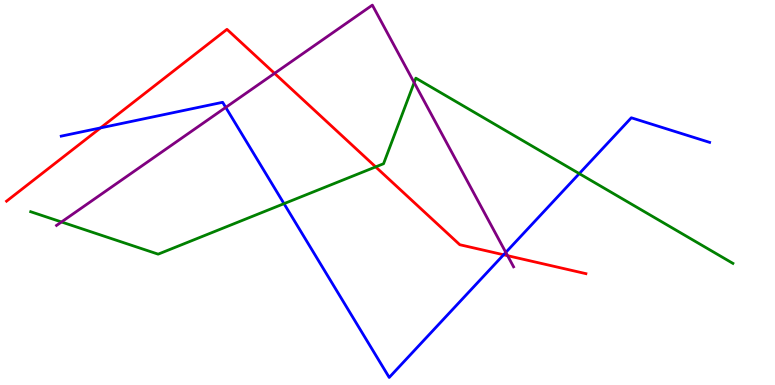[{'lines': ['blue', 'red'], 'intersections': [{'x': 1.3, 'y': 6.68}, {'x': 6.5, 'y': 3.38}]}, {'lines': ['green', 'red'], 'intersections': [{'x': 4.85, 'y': 5.67}]}, {'lines': ['purple', 'red'], 'intersections': [{'x': 3.54, 'y': 8.09}, {'x': 6.55, 'y': 3.36}]}, {'lines': ['blue', 'green'], 'intersections': [{'x': 3.66, 'y': 4.71}, {'x': 7.47, 'y': 5.49}]}, {'lines': ['blue', 'purple'], 'intersections': [{'x': 2.91, 'y': 7.21}, {'x': 6.53, 'y': 3.44}]}, {'lines': ['green', 'purple'], 'intersections': [{'x': 0.793, 'y': 4.23}, {'x': 5.34, 'y': 7.85}]}]